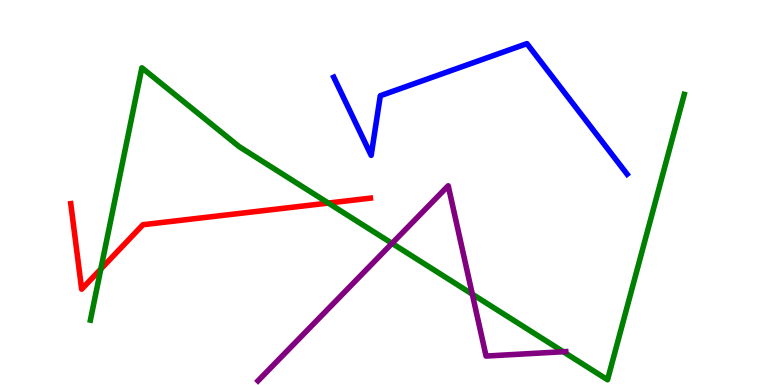[{'lines': ['blue', 'red'], 'intersections': []}, {'lines': ['green', 'red'], 'intersections': [{'x': 1.3, 'y': 3.01}, {'x': 4.24, 'y': 4.73}]}, {'lines': ['purple', 'red'], 'intersections': []}, {'lines': ['blue', 'green'], 'intersections': []}, {'lines': ['blue', 'purple'], 'intersections': []}, {'lines': ['green', 'purple'], 'intersections': [{'x': 5.06, 'y': 3.68}, {'x': 6.09, 'y': 2.36}, {'x': 7.27, 'y': 0.864}]}]